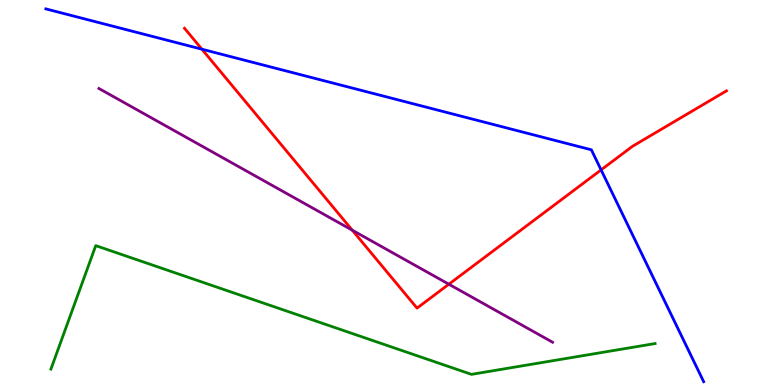[{'lines': ['blue', 'red'], 'intersections': [{'x': 2.61, 'y': 8.72}, {'x': 7.76, 'y': 5.59}]}, {'lines': ['green', 'red'], 'intersections': []}, {'lines': ['purple', 'red'], 'intersections': [{'x': 4.55, 'y': 4.02}, {'x': 5.79, 'y': 2.62}]}, {'lines': ['blue', 'green'], 'intersections': []}, {'lines': ['blue', 'purple'], 'intersections': []}, {'lines': ['green', 'purple'], 'intersections': []}]